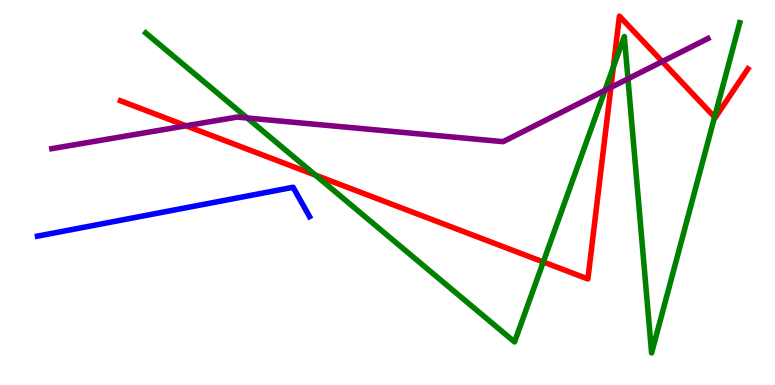[{'lines': ['blue', 'red'], 'intersections': []}, {'lines': ['green', 'red'], 'intersections': [{'x': 4.07, 'y': 5.45}, {'x': 7.01, 'y': 3.2}, {'x': 7.91, 'y': 8.26}, {'x': 9.22, 'y': 6.96}]}, {'lines': ['purple', 'red'], 'intersections': [{'x': 2.4, 'y': 6.73}, {'x': 7.88, 'y': 7.73}, {'x': 8.54, 'y': 8.4}]}, {'lines': ['blue', 'green'], 'intersections': []}, {'lines': ['blue', 'purple'], 'intersections': []}, {'lines': ['green', 'purple'], 'intersections': [{'x': 3.19, 'y': 6.94}, {'x': 7.81, 'y': 7.65}, {'x': 8.1, 'y': 7.95}]}]